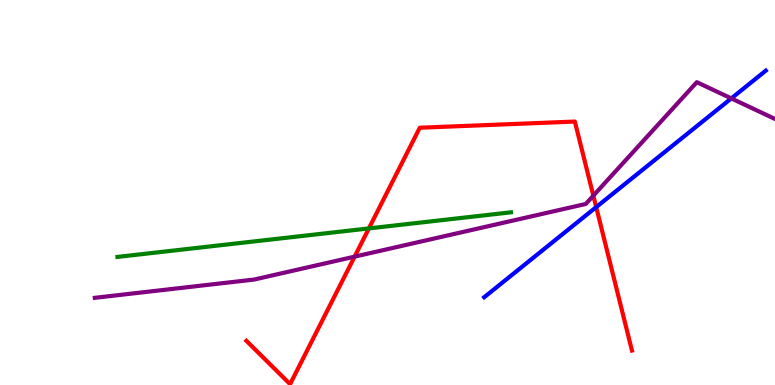[{'lines': ['blue', 'red'], 'intersections': [{'x': 7.69, 'y': 4.62}]}, {'lines': ['green', 'red'], 'intersections': [{'x': 4.76, 'y': 4.07}]}, {'lines': ['purple', 'red'], 'intersections': [{'x': 4.58, 'y': 3.33}, {'x': 7.66, 'y': 4.92}]}, {'lines': ['blue', 'green'], 'intersections': []}, {'lines': ['blue', 'purple'], 'intersections': [{'x': 9.44, 'y': 7.44}]}, {'lines': ['green', 'purple'], 'intersections': []}]